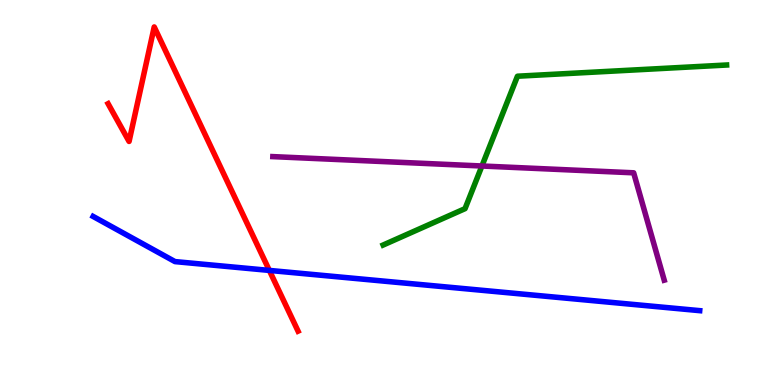[{'lines': ['blue', 'red'], 'intersections': [{'x': 3.48, 'y': 2.98}]}, {'lines': ['green', 'red'], 'intersections': []}, {'lines': ['purple', 'red'], 'intersections': []}, {'lines': ['blue', 'green'], 'intersections': []}, {'lines': ['blue', 'purple'], 'intersections': []}, {'lines': ['green', 'purple'], 'intersections': [{'x': 6.22, 'y': 5.69}]}]